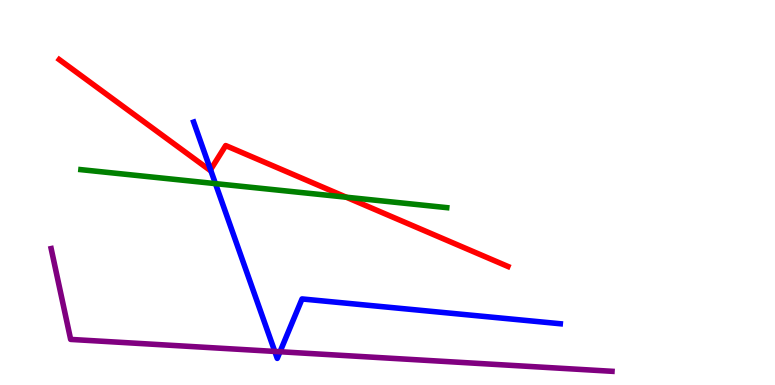[{'lines': ['blue', 'red'], 'intersections': [{'x': 2.72, 'y': 5.59}]}, {'lines': ['green', 'red'], 'intersections': [{'x': 4.47, 'y': 4.88}]}, {'lines': ['purple', 'red'], 'intersections': []}, {'lines': ['blue', 'green'], 'intersections': [{'x': 2.78, 'y': 5.23}]}, {'lines': ['blue', 'purple'], 'intersections': [{'x': 3.55, 'y': 0.872}, {'x': 3.61, 'y': 0.864}]}, {'lines': ['green', 'purple'], 'intersections': []}]